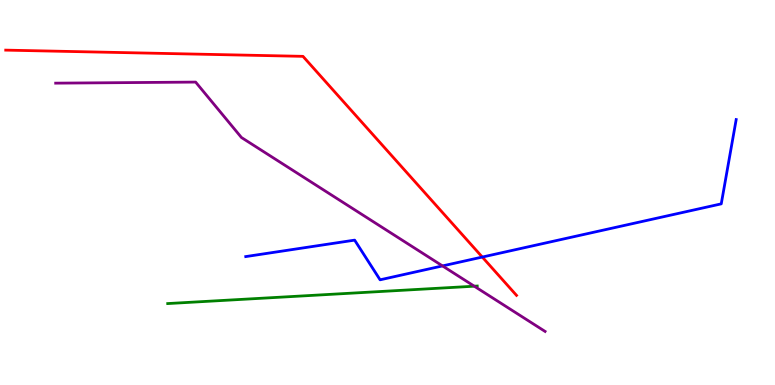[{'lines': ['blue', 'red'], 'intersections': [{'x': 6.22, 'y': 3.32}]}, {'lines': ['green', 'red'], 'intersections': []}, {'lines': ['purple', 'red'], 'intersections': []}, {'lines': ['blue', 'green'], 'intersections': []}, {'lines': ['blue', 'purple'], 'intersections': [{'x': 5.71, 'y': 3.09}]}, {'lines': ['green', 'purple'], 'intersections': [{'x': 6.12, 'y': 2.57}]}]